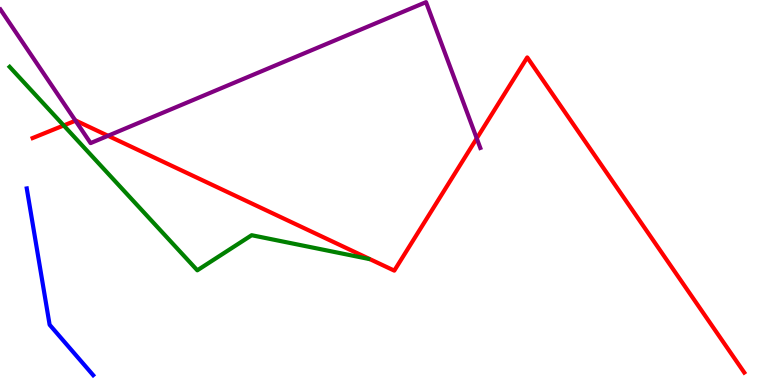[{'lines': ['blue', 'red'], 'intersections': []}, {'lines': ['green', 'red'], 'intersections': [{'x': 0.822, 'y': 6.74}]}, {'lines': ['purple', 'red'], 'intersections': [{'x': 0.974, 'y': 6.87}, {'x': 1.39, 'y': 6.47}, {'x': 6.15, 'y': 6.41}]}, {'lines': ['blue', 'green'], 'intersections': []}, {'lines': ['blue', 'purple'], 'intersections': []}, {'lines': ['green', 'purple'], 'intersections': []}]